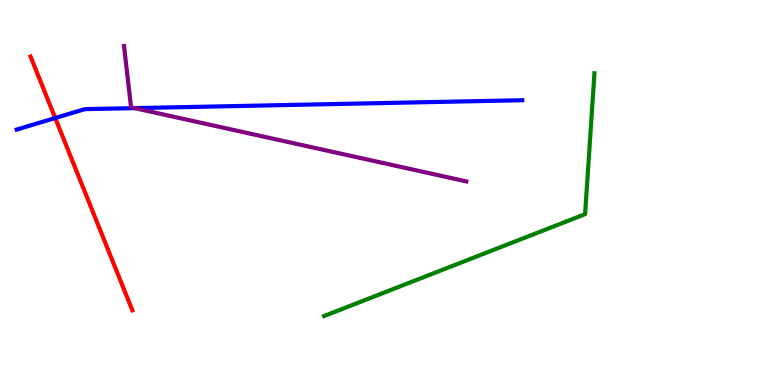[{'lines': ['blue', 'red'], 'intersections': [{'x': 0.712, 'y': 6.93}]}, {'lines': ['green', 'red'], 'intersections': []}, {'lines': ['purple', 'red'], 'intersections': []}, {'lines': ['blue', 'green'], 'intersections': []}, {'lines': ['blue', 'purple'], 'intersections': [{'x': 1.74, 'y': 7.19}]}, {'lines': ['green', 'purple'], 'intersections': []}]